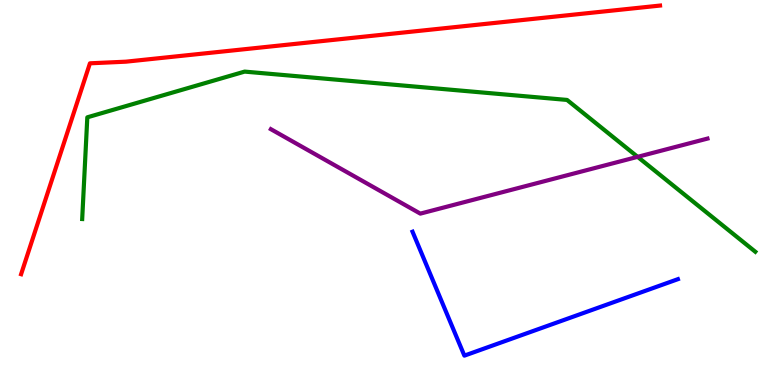[{'lines': ['blue', 'red'], 'intersections': []}, {'lines': ['green', 'red'], 'intersections': []}, {'lines': ['purple', 'red'], 'intersections': []}, {'lines': ['blue', 'green'], 'intersections': []}, {'lines': ['blue', 'purple'], 'intersections': []}, {'lines': ['green', 'purple'], 'intersections': [{'x': 8.23, 'y': 5.93}]}]